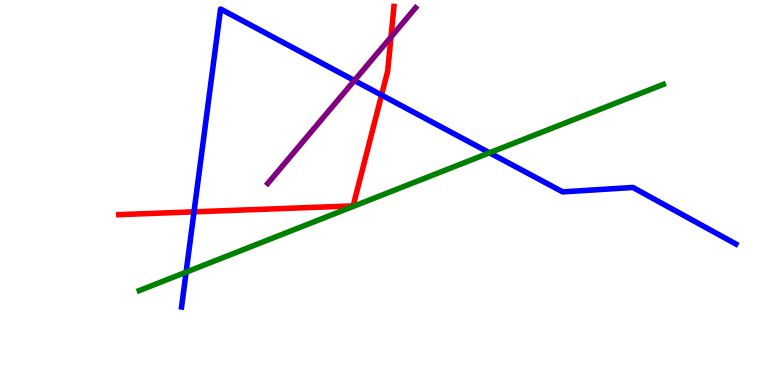[{'lines': ['blue', 'red'], 'intersections': [{'x': 2.5, 'y': 4.5}, {'x': 4.92, 'y': 7.53}]}, {'lines': ['green', 'red'], 'intersections': []}, {'lines': ['purple', 'red'], 'intersections': [{'x': 5.05, 'y': 9.04}]}, {'lines': ['blue', 'green'], 'intersections': [{'x': 2.4, 'y': 2.93}, {'x': 6.32, 'y': 6.03}]}, {'lines': ['blue', 'purple'], 'intersections': [{'x': 4.57, 'y': 7.91}]}, {'lines': ['green', 'purple'], 'intersections': []}]